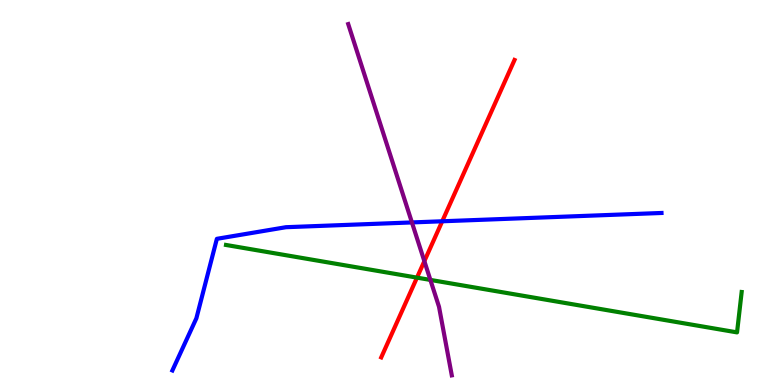[{'lines': ['blue', 'red'], 'intersections': [{'x': 5.71, 'y': 4.25}]}, {'lines': ['green', 'red'], 'intersections': [{'x': 5.38, 'y': 2.79}]}, {'lines': ['purple', 'red'], 'intersections': [{'x': 5.48, 'y': 3.22}]}, {'lines': ['blue', 'green'], 'intersections': []}, {'lines': ['blue', 'purple'], 'intersections': [{'x': 5.32, 'y': 4.22}]}, {'lines': ['green', 'purple'], 'intersections': [{'x': 5.55, 'y': 2.73}]}]